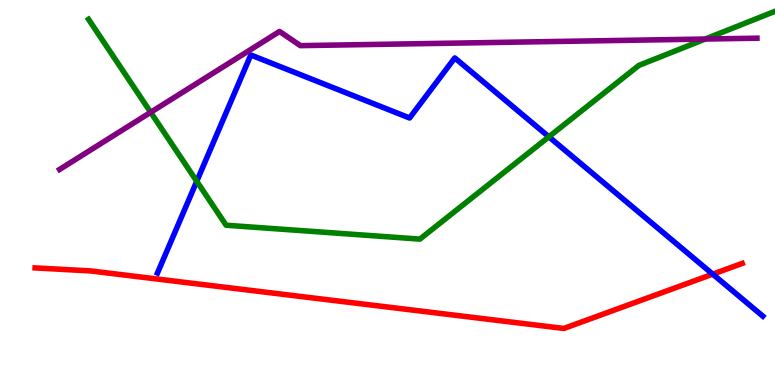[{'lines': ['blue', 'red'], 'intersections': [{'x': 9.2, 'y': 2.88}]}, {'lines': ['green', 'red'], 'intersections': []}, {'lines': ['purple', 'red'], 'intersections': []}, {'lines': ['blue', 'green'], 'intersections': [{'x': 2.54, 'y': 5.29}, {'x': 7.08, 'y': 6.45}]}, {'lines': ['blue', 'purple'], 'intersections': []}, {'lines': ['green', 'purple'], 'intersections': [{'x': 1.94, 'y': 7.08}, {'x': 9.1, 'y': 8.99}]}]